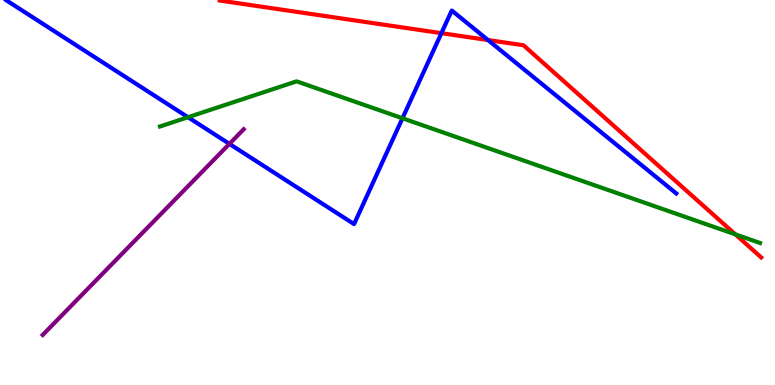[{'lines': ['blue', 'red'], 'intersections': [{'x': 5.7, 'y': 9.14}, {'x': 6.3, 'y': 8.96}]}, {'lines': ['green', 'red'], 'intersections': [{'x': 9.49, 'y': 3.91}]}, {'lines': ['purple', 'red'], 'intersections': []}, {'lines': ['blue', 'green'], 'intersections': [{'x': 2.43, 'y': 6.96}, {'x': 5.19, 'y': 6.93}]}, {'lines': ['blue', 'purple'], 'intersections': [{'x': 2.96, 'y': 6.26}]}, {'lines': ['green', 'purple'], 'intersections': []}]